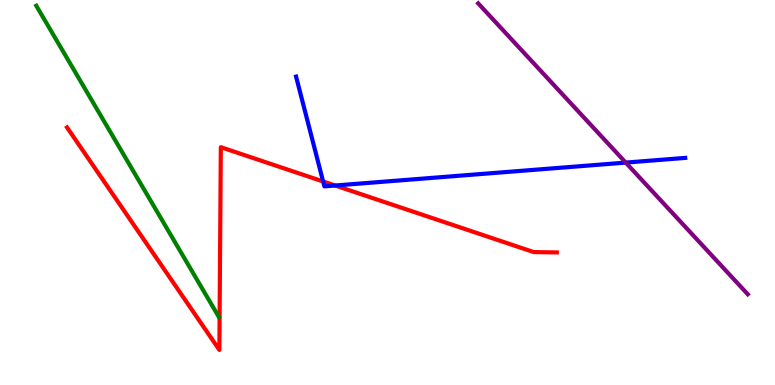[{'lines': ['blue', 'red'], 'intersections': [{'x': 4.17, 'y': 5.29}, {'x': 4.32, 'y': 5.18}]}, {'lines': ['green', 'red'], 'intersections': []}, {'lines': ['purple', 'red'], 'intersections': []}, {'lines': ['blue', 'green'], 'intersections': []}, {'lines': ['blue', 'purple'], 'intersections': [{'x': 8.07, 'y': 5.78}]}, {'lines': ['green', 'purple'], 'intersections': []}]